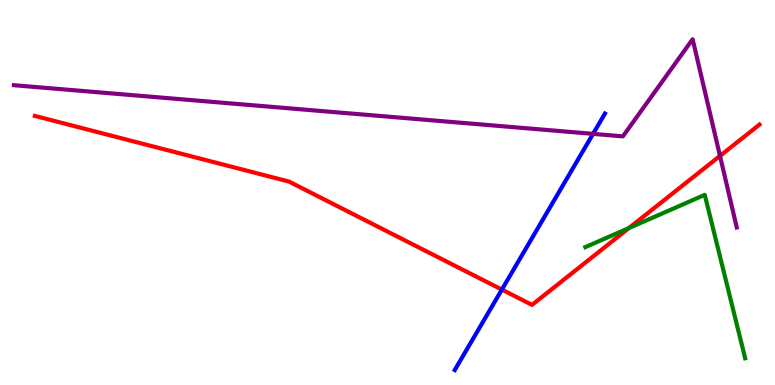[{'lines': ['blue', 'red'], 'intersections': [{'x': 6.48, 'y': 2.48}]}, {'lines': ['green', 'red'], 'intersections': [{'x': 8.12, 'y': 4.08}]}, {'lines': ['purple', 'red'], 'intersections': [{'x': 9.29, 'y': 5.95}]}, {'lines': ['blue', 'green'], 'intersections': []}, {'lines': ['blue', 'purple'], 'intersections': [{'x': 7.65, 'y': 6.52}]}, {'lines': ['green', 'purple'], 'intersections': []}]